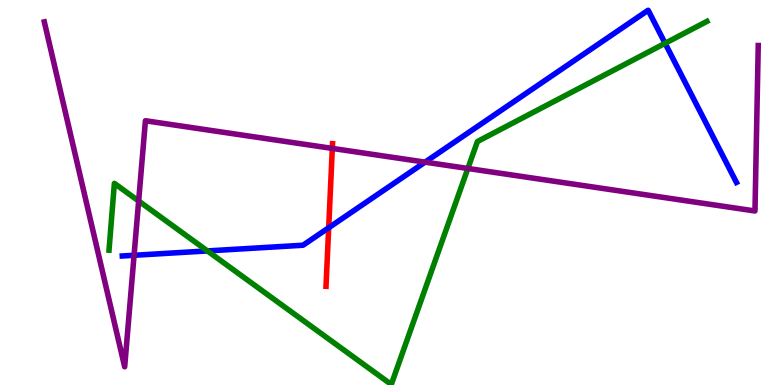[{'lines': ['blue', 'red'], 'intersections': [{'x': 4.24, 'y': 4.08}]}, {'lines': ['green', 'red'], 'intersections': []}, {'lines': ['purple', 'red'], 'intersections': [{'x': 4.29, 'y': 6.15}]}, {'lines': ['blue', 'green'], 'intersections': [{'x': 2.68, 'y': 3.48}, {'x': 8.58, 'y': 8.88}]}, {'lines': ['blue', 'purple'], 'intersections': [{'x': 1.73, 'y': 3.37}, {'x': 5.48, 'y': 5.79}]}, {'lines': ['green', 'purple'], 'intersections': [{'x': 1.79, 'y': 4.78}, {'x': 6.04, 'y': 5.62}]}]